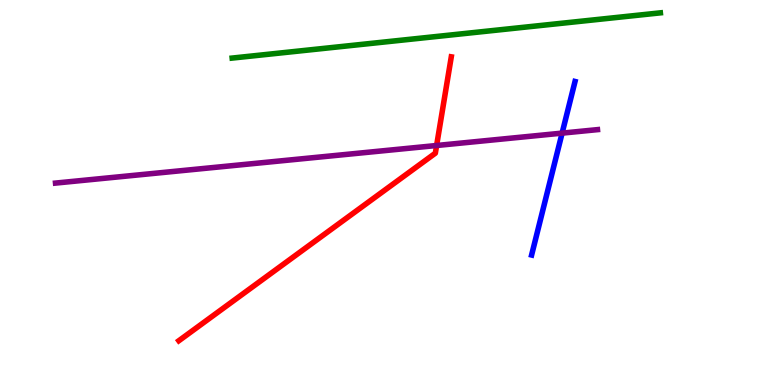[{'lines': ['blue', 'red'], 'intersections': []}, {'lines': ['green', 'red'], 'intersections': []}, {'lines': ['purple', 'red'], 'intersections': [{'x': 5.63, 'y': 6.22}]}, {'lines': ['blue', 'green'], 'intersections': []}, {'lines': ['blue', 'purple'], 'intersections': [{'x': 7.25, 'y': 6.54}]}, {'lines': ['green', 'purple'], 'intersections': []}]